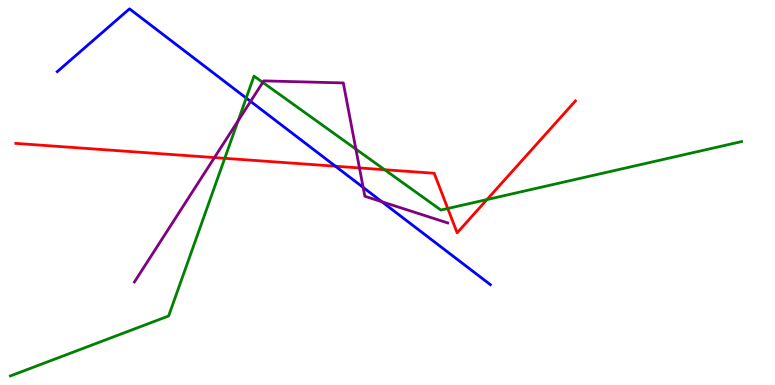[{'lines': ['blue', 'red'], 'intersections': [{'x': 4.33, 'y': 5.68}]}, {'lines': ['green', 'red'], 'intersections': [{'x': 2.9, 'y': 5.89}, {'x': 4.96, 'y': 5.59}, {'x': 5.78, 'y': 4.58}, {'x': 6.28, 'y': 4.82}]}, {'lines': ['purple', 'red'], 'intersections': [{'x': 2.77, 'y': 5.91}, {'x': 4.64, 'y': 5.64}]}, {'lines': ['blue', 'green'], 'intersections': [{'x': 3.18, 'y': 7.45}]}, {'lines': ['blue', 'purple'], 'intersections': [{'x': 3.23, 'y': 7.37}, {'x': 4.69, 'y': 5.13}, {'x': 4.93, 'y': 4.76}]}, {'lines': ['green', 'purple'], 'intersections': [{'x': 3.07, 'y': 6.86}, {'x': 3.39, 'y': 7.86}, {'x': 4.59, 'y': 6.13}]}]